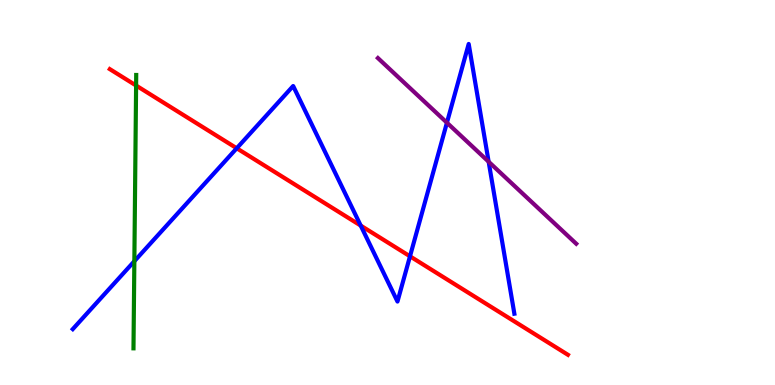[{'lines': ['blue', 'red'], 'intersections': [{'x': 3.05, 'y': 6.15}, {'x': 4.65, 'y': 4.14}, {'x': 5.29, 'y': 3.34}]}, {'lines': ['green', 'red'], 'intersections': [{'x': 1.76, 'y': 7.78}]}, {'lines': ['purple', 'red'], 'intersections': []}, {'lines': ['blue', 'green'], 'intersections': [{'x': 1.73, 'y': 3.22}]}, {'lines': ['blue', 'purple'], 'intersections': [{'x': 5.77, 'y': 6.81}, {'x': 6.31, 'y': 5.8}]}, {'lines': ['green', 'purple'], 'intersections': []}]